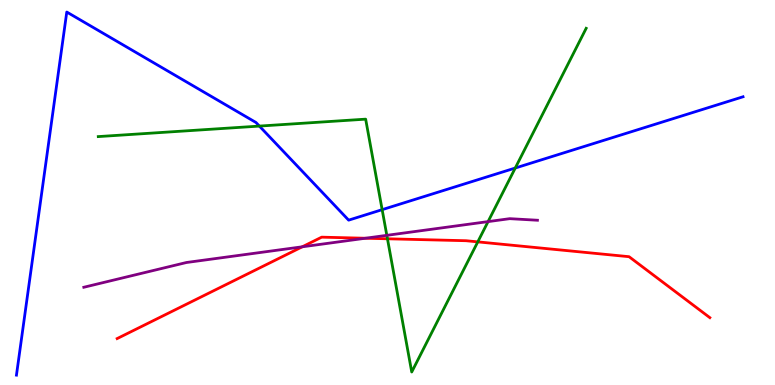[{'lines': ['blue', 'red'], 'intersections': []}, {'lines': ['green', 'red'], 'intersections': [{'x': 5.0, 'y': 3.8}, {'x': 6.16, 'y': 3.72}]}, {'lines': ['purple', 'red'], 'intersections': [{'x': 3.9, 'y': 3.59}, {'x': 4.71, 'y': 3.81}]}, {'lines': ['blue', 'green'], 'intersections': [{'x': 3.35, 'y': 6.73}, {'x': 4.93, 'y': 4.55}, {'x': 6.65, 'y': 5.64}]}, {'lines': ['blue', 'purple'], 'intersections': []}, {'lines': ['green', 'purple'], 'intersections': [{'x': 4.99, 'y': 3.89}, {'x': 6.3, 'y': 4.24}]}]